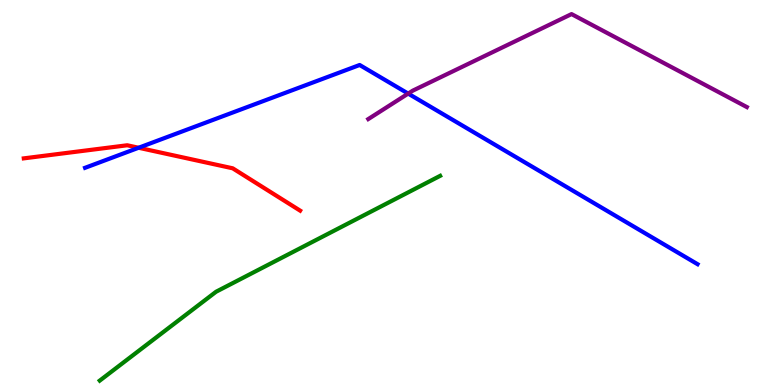[{'lines': ['blue', 'red'], 'intersections': [{'x': 1.79, 'y': 6.16}]}, {'lines': ['green', 'red'], 'intersections': []}, {'lines': ['purple', 'red'], 'intersections': []}, {'lines': ['blue', 'green'], 'intersections': []}, {'lines': ['blue', 'purple'], 'intersections': [{'x': 5.27, 'y': 7.57}]}, {'lines': ['green', 'purple'], 'intersections': []}]